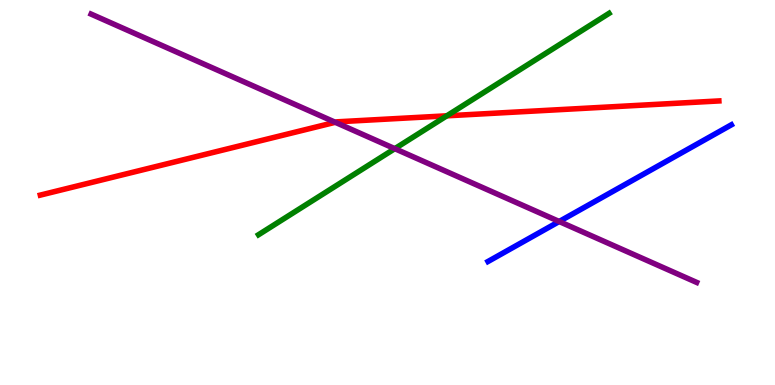[{'lines': ['blue', 'red'], 'intersections': []}, {'lines': ['green', 'red'], 'intersections': [{'x': 5.77, 'y': 6.99}]}, {'lines': ['purple', 'red'], 'intersections': [{'x': 4.33, 'y': 6.82}]}, {'lines': ['blue', 'green'], 'intersections': []}, {'lines': ['blue', 'purple'], 'intersections': [{'x': 7.22, 'y': 4.25}]}, {'lines': ['green', 'purple'], 'intersections': [{'x': 5.09, 'y': 6.14}]}]